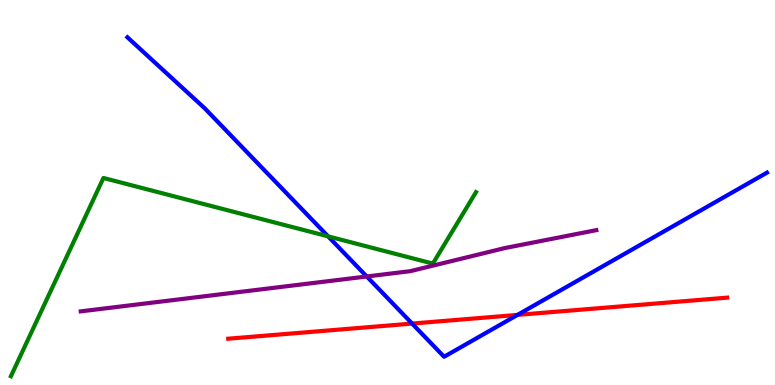[{'lines': ['blue', 'red'], 'intersections': [{'x': 5.32, 'y': 1.6}, {'x': 6.68, 'y': 1.82}]}, {'lines': ['green', 'red'], 'intersections': []}, {'lines': ['purple', 'red'], 'intersections': []}, {'lines': ['blue', 'green'], 'intersections': [{'x': 4.23, 'y': 3.86}]}, {'lines': ['blue', 'purple'], 'intersections': [{'x': 4.73, 'y': 2.82}]}, {'lines': ['green', 'purple'], 'intersections': []}]